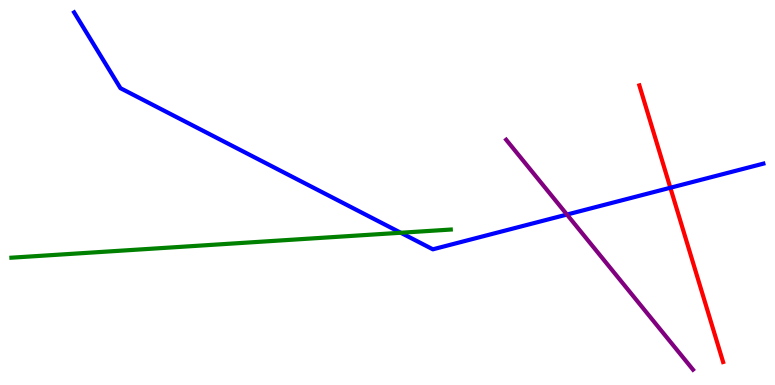[{'lines': ['blue', 'red'], 'intersections': [{'x': 8.65, 'y': 5.12}]}, {'lines': ['green', 'red'], 'intersections': []}, {'lines': ['purple', 'red'], 'intersections': []}, {'lines': ['blue', 'green'], 'intersections': [{'x': 5.17, 'y': 3.95}]}, {'lines': ['blue', 'purple'], 'intersections': [{'x': 7.32, 'y': 4.43}]}, {'lines': ['green', 'purple'], 'intersections': []}]